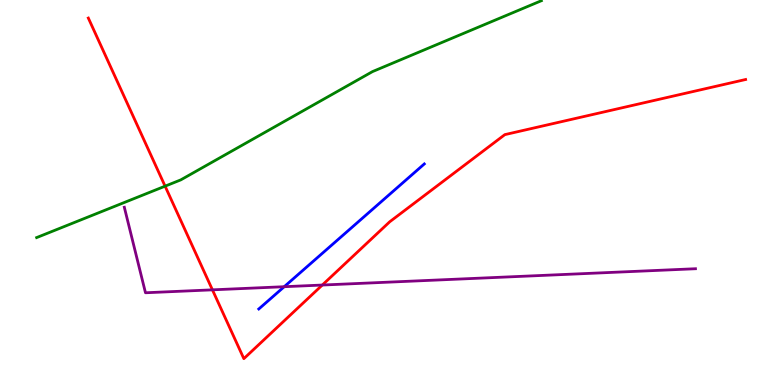[{'lines': ['blue', 'red'], 'intersections': []}, {'lines': ['green', 'red'], 'intersections': [{'x': 2.13, 'y': 5.16}]}, {'lines': ['purple', 'red'], 'intersections': [{'x': 2.74, 'y': 2.47}, {'x': 4.16, 'y': 2.6}]}, {'lines': ['blue', 'green'], 'intersections': []}, {'lines': ['blue', 'purple'], 'intersections': [{'x': 3.67, 'y': 2.55}]}, {'lines': ['green', 'purple'], 'intersections': []}]